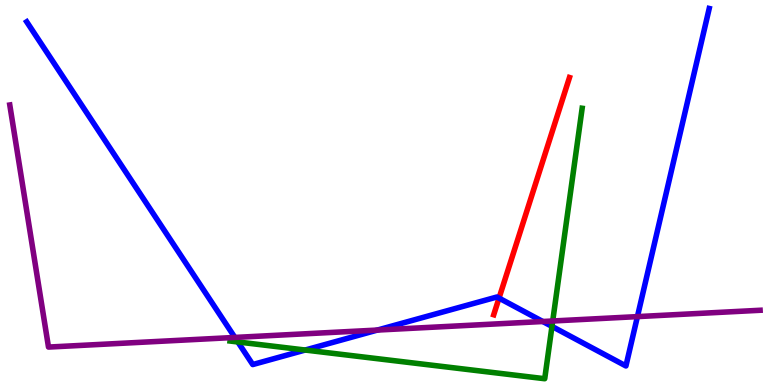[{'lines': ['blue', 'red'], 'intersections': [{'x': 6.44, 'y': 2.26}]}, {'lines': ['green', 'red'], 'intersections': []}, {'lines': ['purple', 'red'], 'intersections': []}, {'lines': ['blue', 'green'], 'intersections': [{'x': 3.07, 'y': 1.12}, {'x': 3.94, 'y': 0.908}, {'x': 7.12, 'y': 1.52}]}, {'lines': ['blue', 'purple'], 'intersections': [{'x': 3.03, 'y': 1.24}, {'x': 4.87, 'y': 1.43}, {'x': 7.0, 'y': 1.65}, {'x': 8.22, 'y': 1.78}]}, {'lines': ['green', 'purple'], 'intersections': [{'x': 7.13, 'y': 1.66}]}]